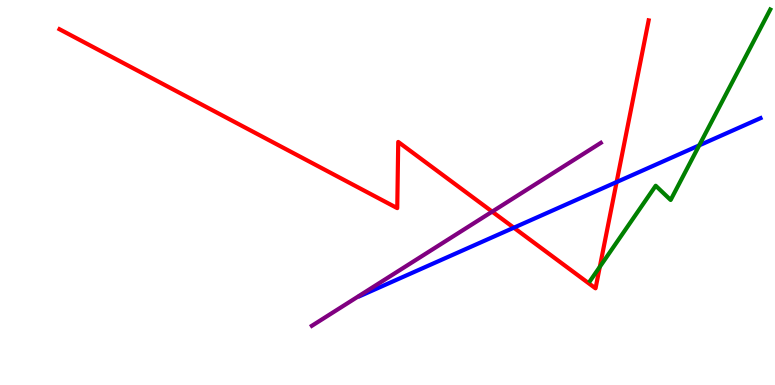[{'lines': ['blue', 'red'], 'intersections': [{'x': 6.63, 'y': 4.09}, {'x': 7.96, 'y': 5.27}]}, {'lines': ['green', 'red'], 'intersections': [{'x': 7.74, 'y': 3.07}]}, {'lines': ['purple', 'red'], 'intersections': [{'x': 6.35, 'y': 4.5}]}, {'lines': ['blue', 'green'], 'intersections': [{'x': 9.02, 'y': 6.22}]}, {'lines': ['blue', 'purple'], 'intersections': []}, {'lines': ['green', 'purple'], 'intersections': []}]